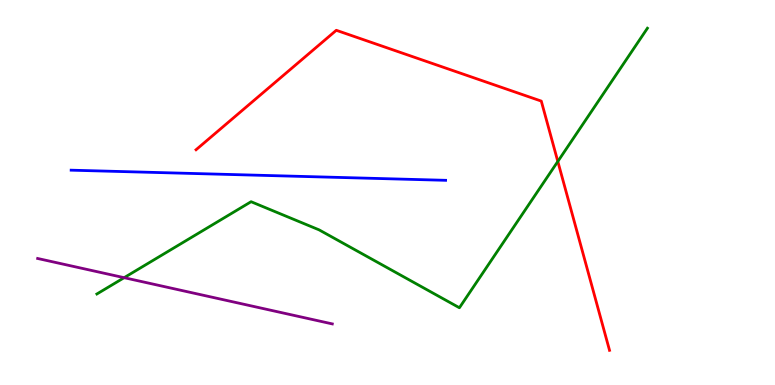[{'lines': ['blue', 'red'], 'intersections': []}, {'lines': ['green', 'red'], 'intersections': [{'x': 7.2, 'y': 5.81}]}, {'lines': ['purple', 'red'], 'intersections': []}, {'lines': ['blue', 'green'], 'intersections': []}, {'lines': ['blue', 'purple'], 'intersections': []}, {'lines': ['green', 'purple'], 'intersections': [{'x': 1.6, 'y': 2.79}]}]